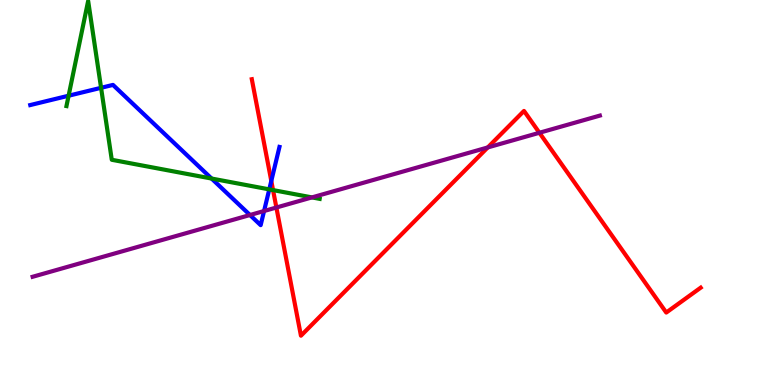[{'lines': ['blue', 'red'], 'intersections': [{'x': 3.5, 'y': 5.3}]}, {'lines': ['green', 'red'], 'intersections': [{'x': 3.52, 'y': 5.06}]}, {'lines': ['purple', 'red'], 'intersections': [{'x': 3.57, 'y': 4.61}, {'x': 6.29, 'y': 6.17}, {'x': 6.96, 'y': 6.55}]}, {'lines': ['blue', 'green'], 'intersections': [{'x': 0.885, 'y': 7.51}, {'x': 1.3, 'y': 7.72}, {'x': 2.73, 'y': 5.36}, {'x': 3.47, 'y': 5.08}]}, {'lines': ['blue', 'purple'], 'intersections': [{'x': 3.23, 'y': 4.42}, {'x': 3.41, 'y': 4.52}]}, {'lines': ['green', 'purple'], 'intersections': [{'x': 4.03, 'y': 4.87}]}]